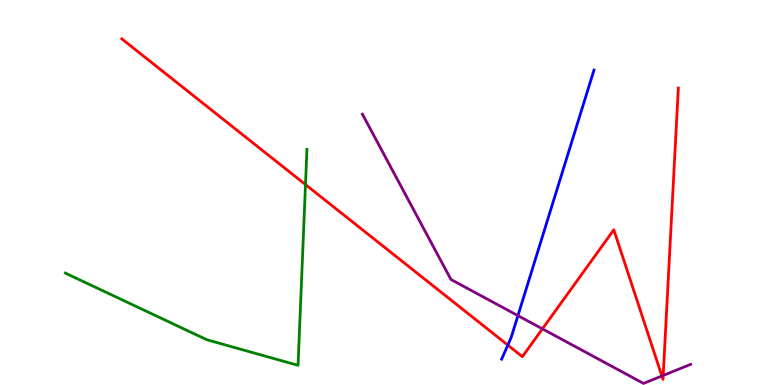[{'lines': ['blue', 'red'], 'intersections': [{'x': 6.55, 'y': 1.04}]}, {'lines': ['green', 'red'], 'intersections': [{'x': 3.94, 'y': 5.21}]}, {'lines': ['purple', 'red'], 'intersections': [{'x': 7.0, 'y': 1.46}, {'x': 8.54, 'y': 0.234}, {'x': 8.56, 'y': 0.248}]}, {'lines': ['blue', 'green'], 'intersections': []}, {'lines': ['blue', 'purple'], 'intersections': [{'x': 6.68, 'y': 1.8}]}, {'lines': ['green', 'purple'], 'intersections': []}]